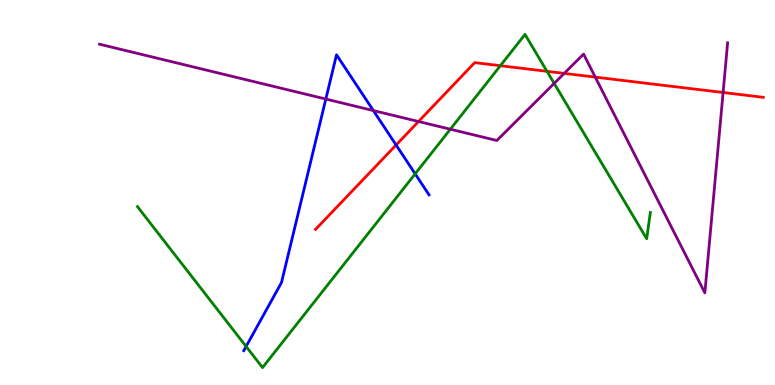[{'lines': ['blue', 'red'], 'intersections': [{'x': 5.11, 'y': 6.23}]}, {'lines': ['green', 'red'], 'intersections': [{'x': 6.46, 'y': 8.29}, {'x': 7.06, 'y': 8.15}]}, {'lines': ['purple', 'red'], 'intersections': [{'x': 5.4, 'y': 6.84}, {'x': 7.28, 'y': 8.09}, {'x': 7.68, 'y': 8.0}, {'x': 9.33, 'y': 7.6}]}, {'lines': ['blue', 'green'], 'intersections': [{'x': 3.18, 'y': 1.0}, {'x': 5.36, 'y': 5.48}]}, {'lines': ['blue', 'purple'], 'intersections': [{'x': 4.2, 'y': 7.43}, {'x': 4.82, 'y': 7.13}]}, {'lines': ['green', 'purple'], 'intersections': [{'x': 5.81, 'y': 6.64}, {'x': 7.15, 'y': 7.83}]}]